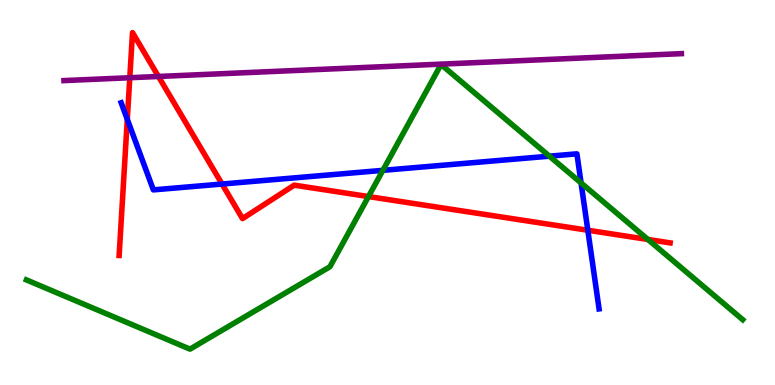[{'lines': ['blue', 'red'], 'intersections': [{'x': 1.64, 'y': 6.9}, {'x': 2.87, 'y': 5.22}, {'x': 7.58, 'y': 4.02}]}, {'lines': ['green', 'red'], 'intersections': [{'x': 4.75, 'y': 4.89}, {'x': 8.36, 'y': 3.78}]}, {'lines': ['purple', 'red'], 'intersections': [{'x': 1.67, 'y': 7.98}, {'x': 2.04, 'y': 8.01}]}, {'lines': ['blue', 'green'], 'intersections': [{'x': 4.94, 'y': 5.58}, {'x': 7.09, 'y': 5.94}, {'x': 7.5, 'y': 5.25}]}, {'lines': ['blue', 'purple'], 'intersections': []}, {'lines': ['green', 'purple'], 'intersections': []}]